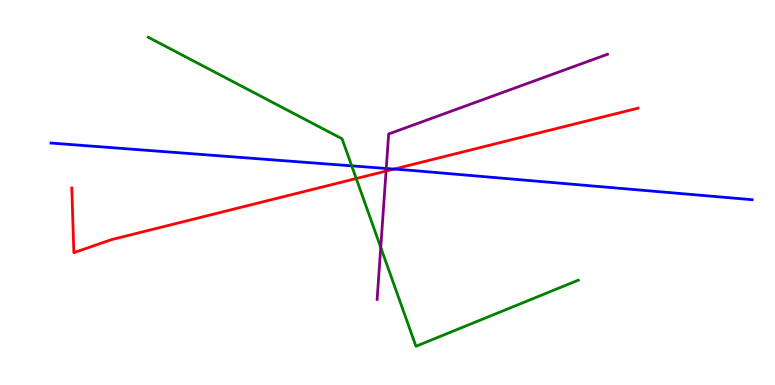[{'lines': ['blue', 'red'], 'intersections': [{'x': 5.09, 'y': 5.61}]}, {'lines': ['green', 'red'], 'intersections': [{'x': 4.6, 'y': 5.36}]}, {'lines': ['purple', 'red'], 'intersections': [{'x': 4.98, 'y': 5.56}]}, {'lines': ['blue', 'green'], 'intersections': [{'x': 4.54, 'y': 5.69}]}, {'lines': ['blue', 'purple'], 'intersections': [{'x': 4.98, 'y': 5.62}]}, {'lines': ['green', 'purple'], 'intersections': [{'x': 4.91, 'y': 3.57}]}]